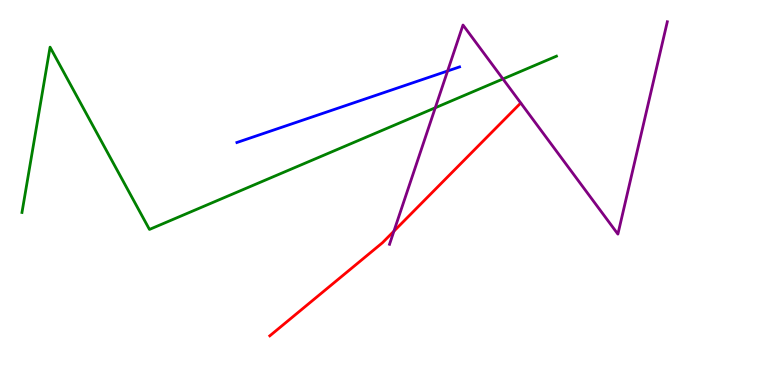[{'lines': ['blue', 'red'], 'intersections': []}, {'lines': ['green', 'red'], 'intersections': []}, {'lines': ['purple', 'red'], 'intersections': [{'x': 5.08, 'y': 4.0}]}, {'lines': ['blue', 'green'], 'intersections': []}, {'lines': ['blue', 'purple'], 'intersections': [{'x': 5.78, 'y': 8.16}]}, {'lines': ['green', 'purple'], 'intersections': [{'x': 5.62, 'y': 7.2}, {'x': 6.49, 'y': 7.95}]}]